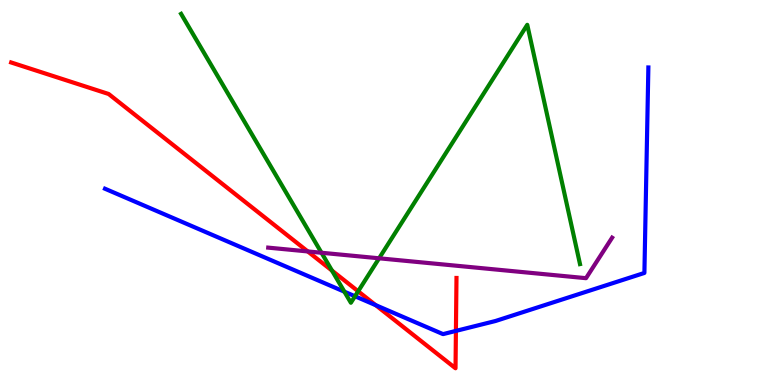[{'lines': ['blue', 'red'], 'intersections': [{'x': 4.85, 'y': 2.07}, {'x': 5.88, 'y': 1.41}]}, {'lines': ['green', 'red'], 'intersections': [{'x': 4.28, 'y': 2.97}, {'x': 4.62, 'y': 2.43}]}, {'lines': ['purple', 'red'], 'intersections': [{'x': 3.97, 'y': 3.47}]}, {'lines': ['blue', 'green'], 'intersections': [{'x': 4.44, 'y': 2.42}, {'x': 4.58, 'y': 2.3}]}, {'lines': ['blue', 'purple'], 'intersections': []}, {'lines': ['green', 'purple'], 'intersections': [{'x': 4.15, 'y': 3.43}, {'x': 4.89, 'y': 3.29}]}]